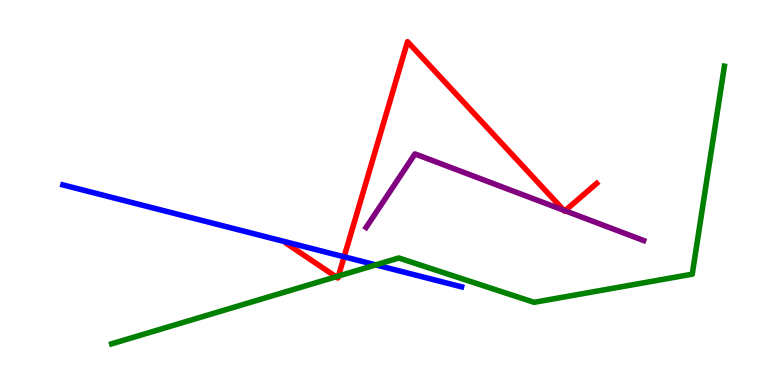[{'lines': ['blue', 'red'], 'intersections': [{'x': 4.44, 'y': 3.33}]}, {'lines': ['green', 'red'], 'intersections': [{'x': 4.34, 'y': 2.81}, {'x': 4.37, 'y': 2.83}]}, {'lines': ['purple', 'red'], 'intersections': [{'x': 7.27, 'y': 4.54}, {'x': 7.29, 'y': 4.53}]}, {'lines': ['blue', 'green'], 'intersections': [{'x': 4.85, 'y': 3.12}]}, {'lines': ['blue', 'purple'], 'intersections': []}, {'lines': ['green', 'purple'], 'intersections': []}]